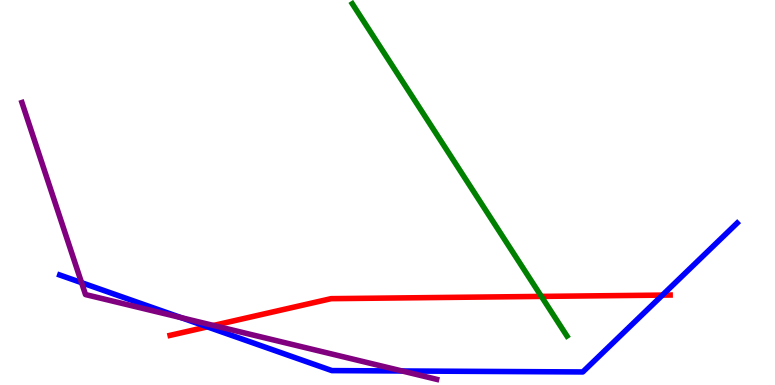[{'lines': ['blue', 'red'], 'intersections': [{'x': 2.68, 'y': 1.51}, {'x': 8.55, 'y': 2.33}]}, {'lines': ['green', 'red'], 'intersections': [{'x': 6.99, 'y': 2.3}]}, {'lines': ['purple', 'red'], 'intersections': [{'x': 2.75, 'y': 1.55}]}, {'lines': ['blue', 'green'], 'intersections': []}, {'lines': ['blue', 'purple'], 'intersections': [{'x': 1.05, 'y': 2.66}, {'x': 2.34, 'y': 1.75}, {'x': 5.19, 'y': 0.364}]}, {'lines': ['green', 'purple'], 'intersections': []}]